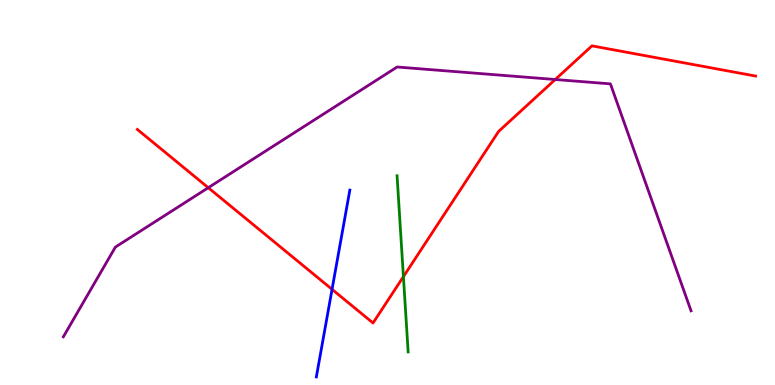[{'lines': ['blue', 'red'], 'intersections': [{'x': 4.28, 'y': 2.48}]}, {'lines': ['green', 'red'], 'intersections': [{'x': 5.21, 'y': 2.81}]}, {'lines': ['purple', 'red'], 'intersections': [{'x': 2.69, 'y': 5.12}, {'x': 7.16, 'y': 7.93}]}, {'lines': ['blue', 'green'], 'intersections': []}, {'lines': ['blue', 'purple'], 'intersections': []}, {'lines': ['green', 'purple'], 'intersections': []}]